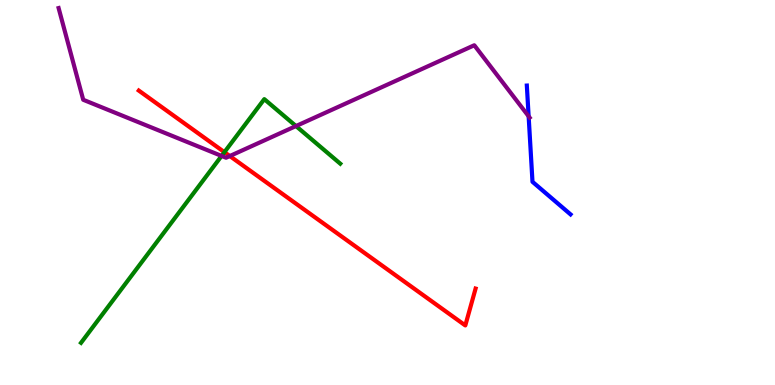[{'lines': ['blue', 'red'], 'intersections': []}, {'lines': ['green', 'red'], 'intersections': [{'x': 2.9, 'y': 6.05}]}, {'lines': ['purple', 'red'], 'intersections': [{'x': 2.97, 'y': 5.95}]}, {'lines': ['blue', 'green'], 'intersections': []}, {'lines': ['blue', 'purple'], 'intersections': [{'x': 6.82, 'y': 6.98}]}, {'lines': ['green', 'purple'], 'intersections': [{'x': 2.86, 'y': 5.95}, {'x': 3.82, 'y': 6.73}]}]